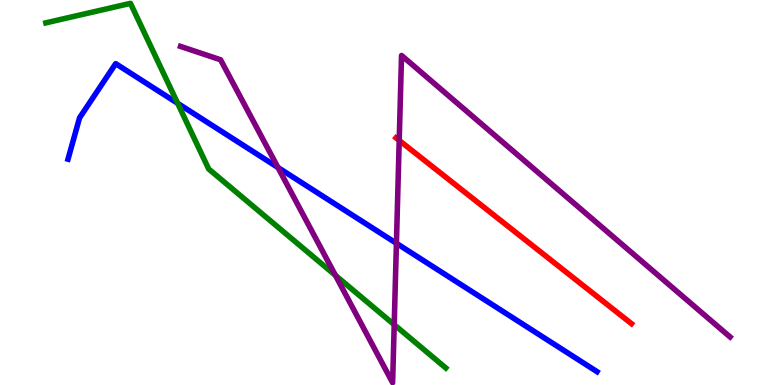[{'lines': ['blue', 'red'], 'intersections': []}, {'lines': ['green', 'red'], 'intersections': []}, {'lines': ['purple', 'red'], 'intersections': [{'x': 5.15, 'y': 6.35}]}, {'lines': ['blue', 'green'], 'intersections': [{'x': 2.29, 'y': 7.32}]}, {'lines': ['blue', 'purple'], 'intersections': [{'x': 3.59, 'y': 5.65}, {'x': 5.12, 'y': 3.68}]}, {'lines': ['green', 'purple'], 'intersections': [{'x': 4.33, 'y': 2.85}, {'x': 5.09, 'y': 1.57}]}]